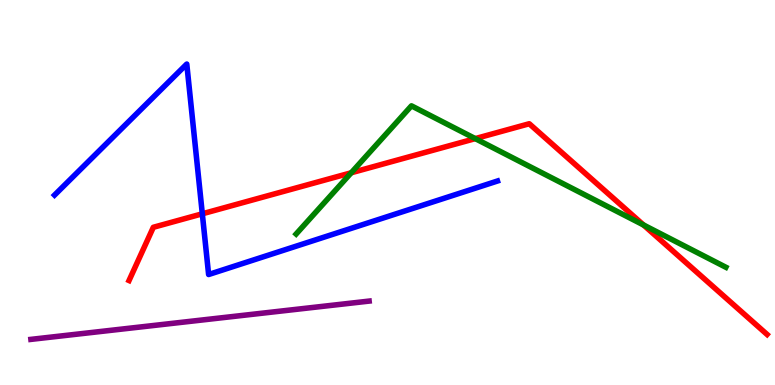[{'lines': ['blue', 'red'], 'intersections': [{'x': 2.61, 'y': 4.45}]}, {'lines': ['green', 'red'], 'intersections': [{'x': 4.53, 'y': 5.51}, {'x': 6.13, 'y': 6.4}, {'x': 8.3, 'y': 4.16}]}, {'lines': ['purple', 'red'], 'intersections': []}, {'lines': ['blue', 'green'], 'intersections': []}, {'lines': ['blue', 'purple'], 'intersections': []}, {'lines': ['green', 'purple'], 'intersections': []}]